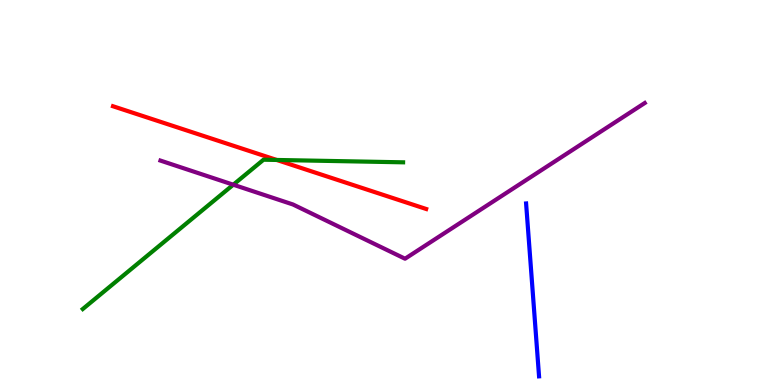[{'lines': ['blue', 'red'], 'intersections': []}, {'lines': ['green', 'red'], 'intersections': [{'x': 3.57, 'y': 5.85}]}, {'lines': ['purple', 'red'], 'intersections': []}, {'lines': ['blue', 'green'], 'intersections': []}, {'lines': ['blue', 'purple'], 'intersections': []}, {'lines': ['green', 'purple'], 'intersections': [{'x': 3.01, 'y': 5.2}]}]